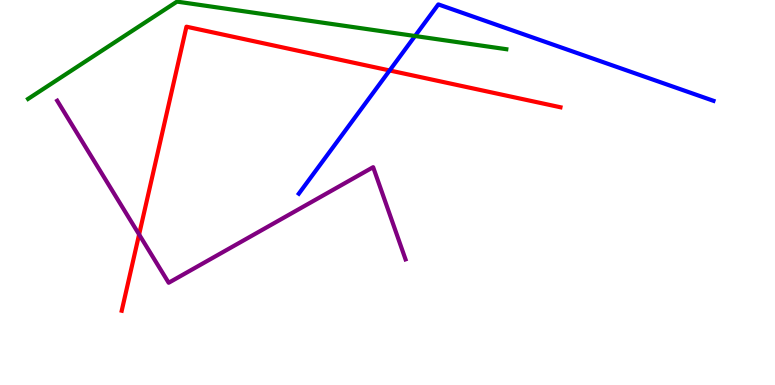[{'lines': ['blue', 'red'], 'intersections': [{'x': 5.03, 'y': 8.17}]}, {'lines': ['green', 'red'], 'intersections': []}, {'lines': ['purple', 'red'], 'intersections': [{'x': 1.79, 'y': 3.91}]}, {'lines': ['blue', 'green'], 'intersections': [{'x': 5.36, 'y': 9.06}]}, {'lines': ['blue', 'purple'], 'intersections': []}, {'lines': ['green', 'purple'], 'intersections': []}]